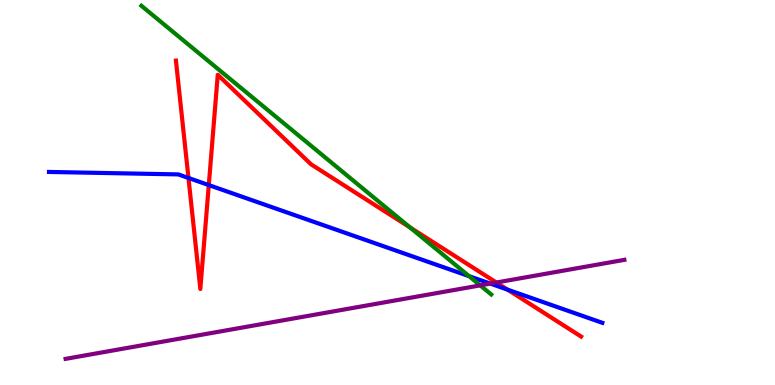[{'lines': ['blue', 'red'], 'intersections': [{'x': 2.43, 'y': 5.38}, {'x': 2.69, 'y': 5.19}, {'x': 6.55, 'y': 2.48}]}, {'lines': ['green', 'red'], 'intersections': [{'x': 5.29, 'y': 4.09}]}, {'lines': ['purple', 'red'], 'intersections': [{'x': 6.4, 'y': 2.66}]}, {'lines': ['blue', 'green'], 'intersections': [{'x': 6.05, 'y': 2.83}]}, {'lines': ['blue', 'purple'], 'intersections': [{'x': 6.33, 'y': 2.63}]}, {'lines': ['green', 'purple'], 'intersections': [{'x': 6.2, 'y': 2.59}]}]